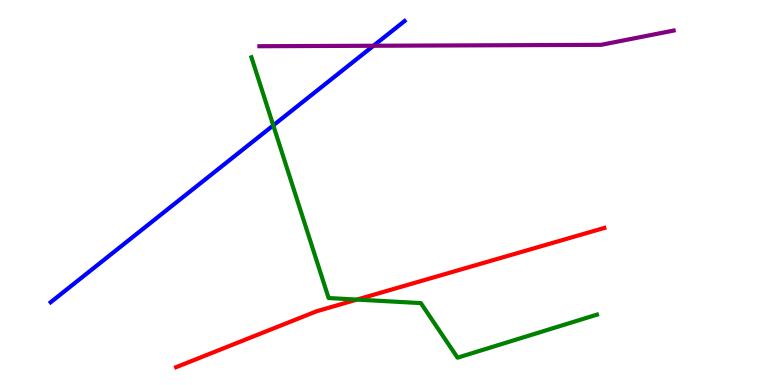[{'lines': ['blue', 'red'], 'intersections': []}, {'lines': ['green', 'red'], 'intersections': [{'x': 4.61, 'y': 2.22}]}, {'lines': ['purple', 'red'], 'intersections': []}, {'lines': ['blue', 'green'], 'intersections': [{'x': 3.53, 'y': 6.74}]}, {'lines': ['blue', 'purple'], 'intersections': [{'x': 4.82, 'y': 8.81}]}, {'lines': ['green', 'purple'], 'intersections': []}]